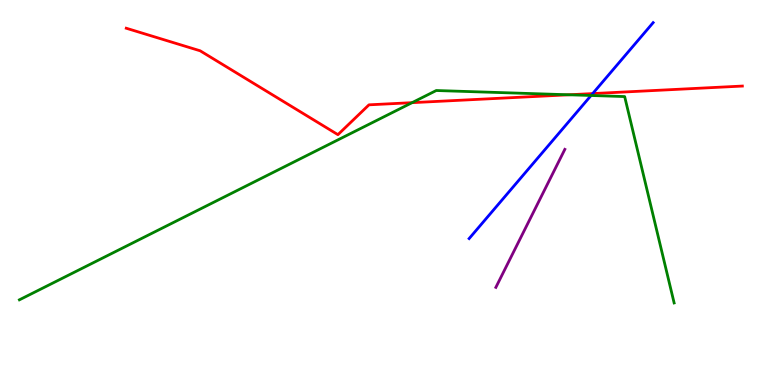[{'lines': ['blue', 'red'], 'intersections': [{'x': 7.65, 'y': 7.57}]}, {'lines': ['green', 'red'], 'intersections': [{'x': 5.32, 'y': 7.33}, {'x': 7.34, 'y': 7.54}]}, {'lines': ['purple', 'red'], 'intersections': []}, {'lines': ['blue', 'green'], 'intersections': [{'x': 7.63, 'y': 7.52}]}, {'lines': ['blue', 'purple'], 'intersections': []}, {'lines': ['green', 'purple'], 'intersections': []}]